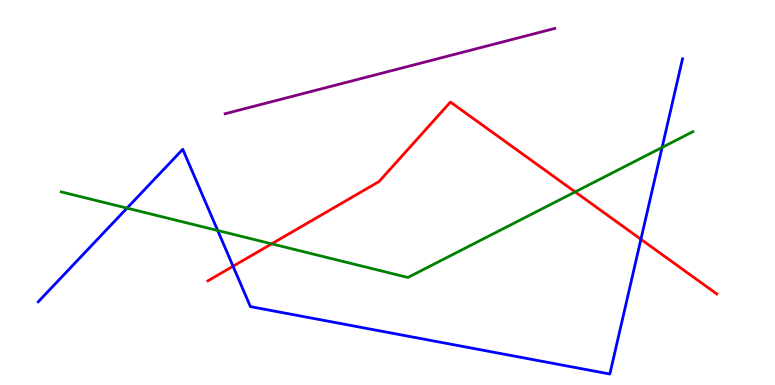[{'lines': ['blue', 'red'], 'intersections': [{'x': 3.01, 'y': 3.08}, {'x': 8.27, 'y': 3.78}]}, {'lines': ['green', 'red'], 'intersections': [{'x': 3.51, 'y': 3.67}, {'x': 7.42, 'y': 5.02}]}, {'lines': ['purple', 'red'], 'intersections': []}, {'lines': ['blue', 'green'], 'intersections': [{'x': 1.64, 'y': 4.59}, {'x': 2.81, 'y': 4.01}, {'x': 8.54, 'y': 6.17}]}, {'lines': ['blue', 'purple'], 'intersections': []}, {'lines': ['green', 'purple'], 'intersections': []}]